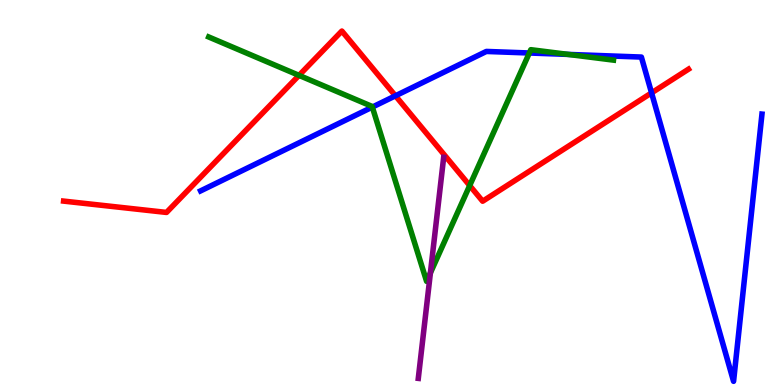[{'lines': ['blue', 'red'], 'intersections': [{'x': 5.1, 'y': 7.51}, {'x': 8.41, 'y': 7.59}]}, {'lines': ['green', 'red'], 'intersections': [{'x': 3.86, 'y': 8.04}, {'x': 6.06, 'y': 5.18}]}, {'lines': ['purple', 'red'], 'intersections': []}, {'lines': ['blue', 'green'], 'intersections': [{'x': 4.8, 'y': 7.22}, {'x': 6.83, 'y': 8.62}, {'x': 7.33, 'y': 8.59}]}, {'lines': ['blue', 'purple'], 'intersections': []}, {'lines': ['green', 'purple'], 'intersections': [{'x': 5.55, 'y': 2.91}]}]